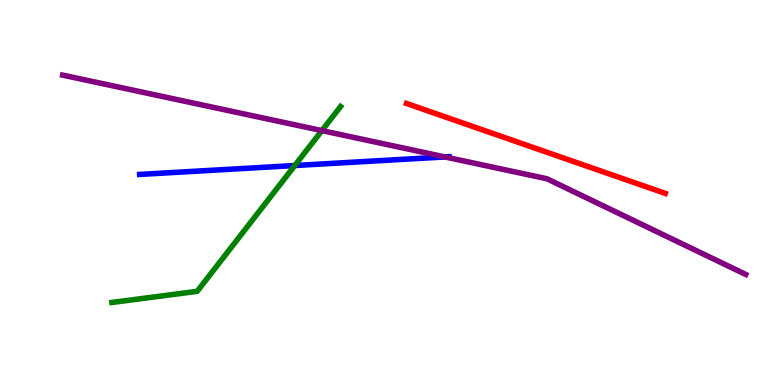[{'lines': ['blue', 'red'], 'intersections': []}, {'lines': ['green', 'red'], 'intersections': []}, {'lines': ['purple', 'red'], 'intersections': []}, {'lines': ['blue', 'green'], 'intersections': [{'x': 3.8, 'y': 5.7}]}, {'lines': ['blue', 'purple'], 'intersections': [{'x': 5.74, 'y': 5.92}]}, {'lines': ['green', 'purple'], 'intersections': [{'x': 4.15, 'y': 6.61}]}]